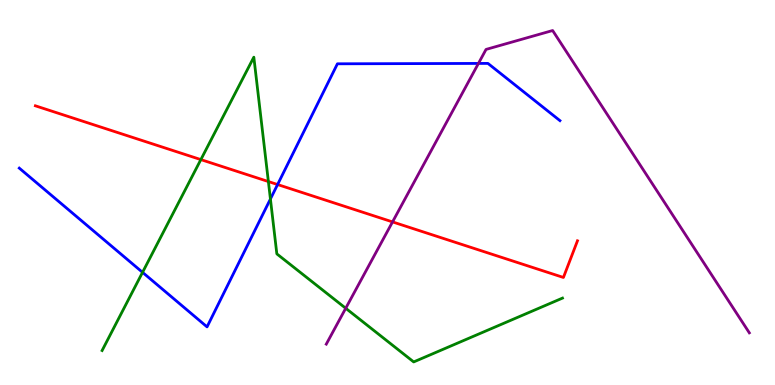[{'lines': ['blue', 'red'], 'intersections': [{'x': 3.58, 'y': 5.21}]}, {'lines': ['green', 'red'], 'intersections': [{'x': 2.59, 'y': 5.85}, {'x': 3.46, 'y': 5.28}]}, {'lines': ['purple', 'red'], 'intersections': [{'x': 5.06, 'y': 4.24}]}, {'lines': ['blue', 'green'], 'intersections': [{'x': 1.84, 'y': 2.93}, {'x': 3.49, 'y': 4.83}]}, {'lines': ['blue', 'purple'], 'intersections': [{'x': 6.17, 'y': 8.35}]}, {'lines': ['green', 'purple'], 'intersections': [{'x': 4.46, 'y': 1.99}]}]